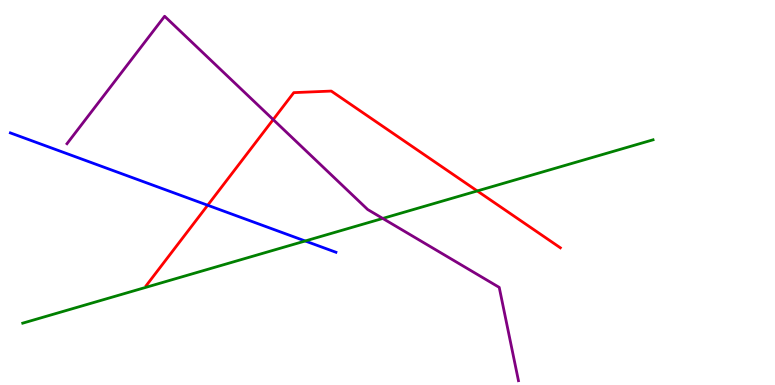[{'lines': ['blue', 'red'], 'intersections': [{'x': 2.68, 'y': 4.67}]}, {'lines': ['green', 'red'], 'intersections': [{'x': 6.16, 'y': 5.04}]}, {'lines': ['purple', 'red'], 'intersections': [{'x': 3.52, 'y': 6.89}]}, {'lines': ['blue', 'green'], 'intersections': [{'x': 3.94, 'y': 3.74}]}, {'lines': ['blue', 'purple'], 'intersections': []}, {'lines': ['green', 'purple'], 'intersections': [{'x': 4.94, 'y': 4.33}]}]